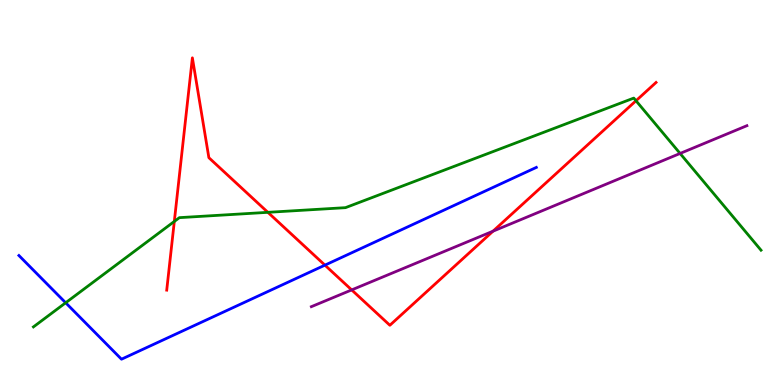[{'lines': ['blue', 'red'], 'intersections': [{'x': 4.19, 'y': 3.11}]}, {'lines': ['green', 'red'], 'intersections': [{'x': 2.25, 'y': 4.25}, {'x': 3.46, 'y': 4.48}, {'x': 8.21, 'y': 7.38}]}, {'lines': ['purple', 'red'], 'intersections': [{'x': 4.54, 'y': 2.47}, {'x': 6.36, 'y': 4.0}]}, {'lines': ['blue', 'green'], 'intersections': [{'x': 0.847, 'y': 2.14}]}, {'lines': ['blue', 'purple'], 'intersections': []}, {'lines': ['green', 'purple'], 'intersections': [{'x': 8.78, 'y': 6.01}]}]